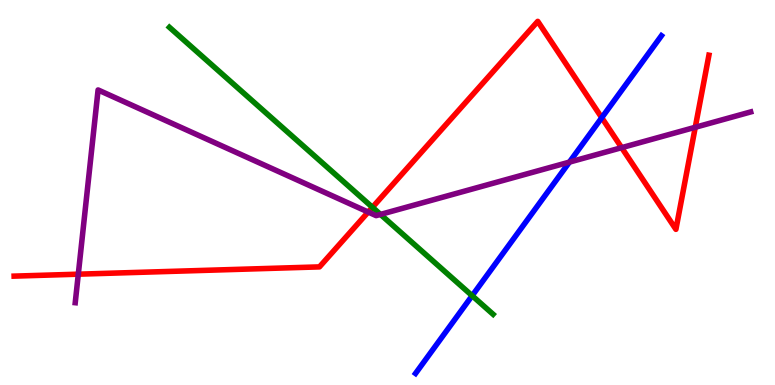[{'lines': ['blue', 'red'], 'intersections': [{'x': 7.76, 'y': 6.94}]}, {'lines': ['green', 'red'], 'intersections': [{'x': 4.81, 'y': 4.62}]}, {'lines': ['purple', 'red'], 'intersections': [{'x': 1.01, 'y': 2.88}, {'x': 4.75, 'y': 4.49}, {'x': 8.02, 'y': 6.16}, {'x': 8.97, 'y': 6.69}]}, {'lines': ['blue', 'green'], 'intersections': [{'x': 6.09, 'y': 2.32}]}, {'lines': ['blue', 'purple'], 'intersections': [{'x': 7.35, 'y': 5.79}]}, {'lines': ['green', 'purple'], 'intersections': [{'x': 4.91, 'y': 4.43}]}]